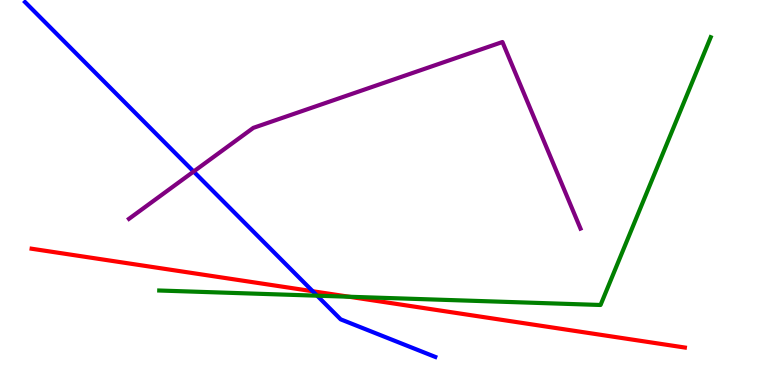[{'lines': ['blue', 'red'], 'intersections': [{'x': 4.04, 'y': 2.44}]}, {'lines': ['green', 'red'], 'intersections': [{'x': 4.5, 'y': 2.29}]}, {'lines': ['purple', 'red'], 'intersections': []}, {'lines': ['blue', 'green'], 'intersections': [{'x': 4.09, 'y': 2.32}]}, {'lines': ['blue', 'purple'], 'intersections': [{'x': 2.5, 'y': 5.54}]}, {'lines': ['green', 'purple'], 'intersections': []}]